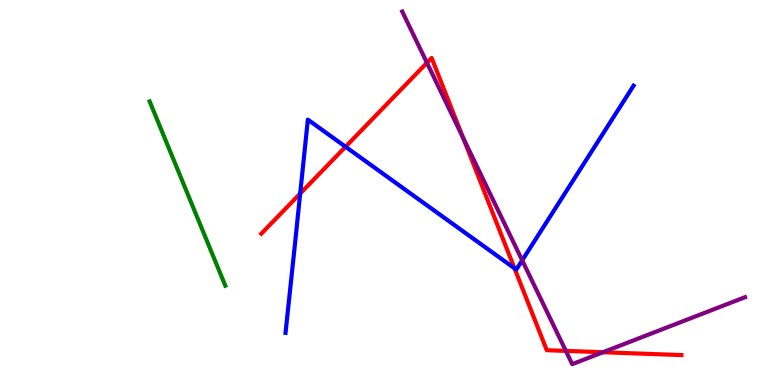[{'lines': ['blue', 'red'], 'intersections': [{'x': 3.87, 'y': 4.97}, {'x': 4.46, 'y': 6.19}, {'x': 6.64, 'y': 3.03}]}, {'lines': ['green', 'red'], 'intersections': []}, {'lines': ['purple', 'red'], 'intersections': [{'x': 5.51, 'y': 8.37}, {'x': 5.97, 'y': 6.42}, {'x': 7.3, 'y': 0.886}, {'x': 7.78, 'y': 0.851}]}, {'lines': ['blue', 'green'], 'intersections': []}, {'lines': ['blue', 'purple'], 'intersections': [{'x': 6.74, 'y': 3.24}]}, {'lines': ['green', 'purple'], 'intersections': []}]